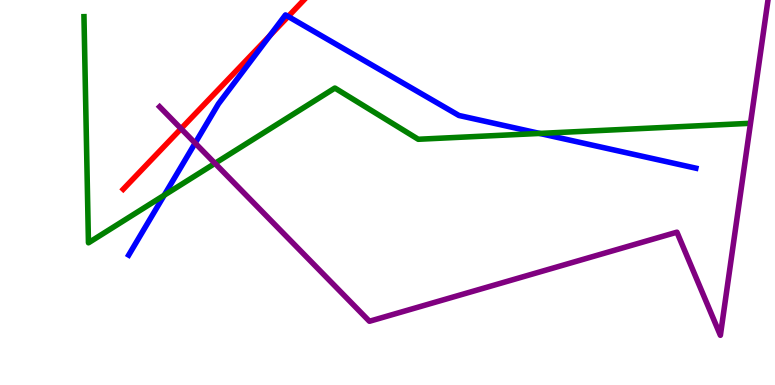[{'lines': ['blue', 'red'], 'intersections': [{'x': 3.48, 'y': 9.07}, {'x': 3.72, 'y': 9.57}]}, {'lines': ['green', 'red'], 'intersections': []}, {'lines': ['purple', 'red'], 'intersections': [{'x': 2.34, 'y': 6.66}]}, {'lines': ['blue', 'green'], 'intersections': [{'x': 2.12, 'y': 4.93}, {'x': 6.96, 'y': 6.53}]}, {'lines': ['blue', 'purple'], 'intersections': [{'x': 2.52, 'y': 6.28}]}, {'lines': ['green', 'purple'], 'intersections': [{'x': 2.77, 'y': 5.76}]}]